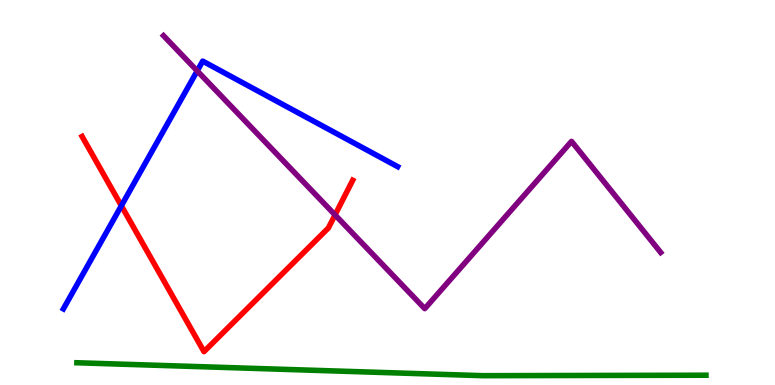[{'lines': ['blue', 'red'], 'intersections': [{'x': 1.57, 'y': 4.66}]}, {'lines': ['green', 'red'], 'intersections': []}, {'lines': ['purple', 'red'], 'intersections': [{'x': 4.32, 'y': 4.42}]}, {'lines': ['blue', 'green'], 'intersections': []}, {'lines': ['blue', 'purple'], 'intersections': [{'x': 2.54, 'y': 8.16}]}, {'lines': ['green', 'purple'], 'intersections': []}]